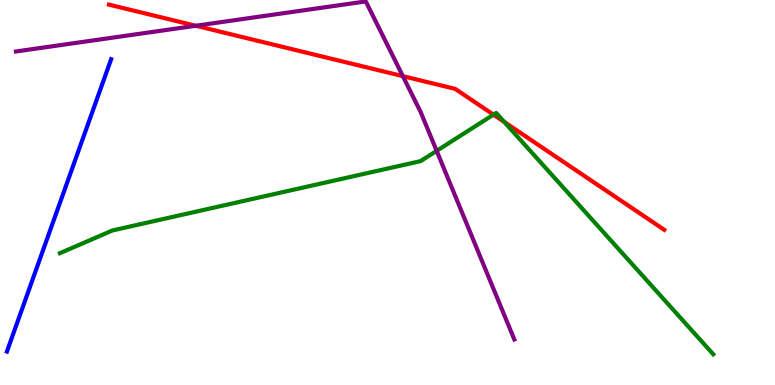[{'lines': ['blue', 'red'], 'intersections': []}, {'lines': ['green', 'red'], 'intersections': [{'x': 6.37, 'y': 7.02}, {'x': 6.51, 'y': 6.83}]}, {'lines': ['purple', 'red'], 'intersections': [{'x': 2.53, 'y': 9.33}, {'x': 5.2, 'y': 8.02}]}, {'lines': ['blue', 'green'], 'intersections': []}, {'lines': ['blue', 'purple'], 'intersections': []}, {'lines': ['green', 'purple'], 'intersections': [{'x': 5.63, 'y': 6.08}]}]